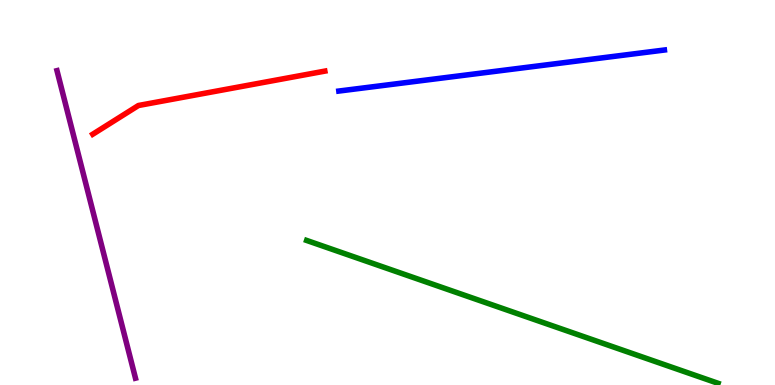[{'lines': ['blue', 'red'], 'intersections': []}, {'lines': ['green', 'red'], 'intersections': []}, {'lines': ['purple', 'red'], 'intersections': []}, {'lines': ['blue', 'green'], 'intersections': []}, {'lines': ['blue', 'purple'], 'intersections': []}, {'lines': ['green', 'purple'], 'intersections': []}]